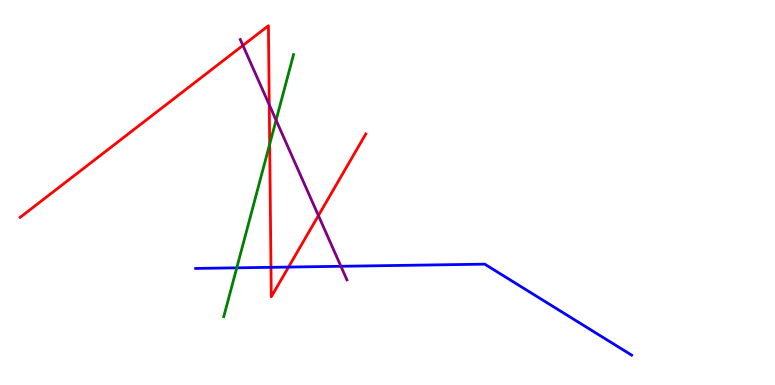[{'lines': ['blue', 'red'], 'intersections': [{'x': 3.5, 'y': 3.06}, {'x': 3.72, 'y': 3.06}]}, {'lines': ['green', 'red'], 'intersections': [{'x': 3.48, 'y': 6.25}]}, {'lines': ['purple', 'red'], 'intersections': [{'x': 3.13, 'y': 8.82}, {'x': 3.47, 'y': 7.28}, {'x': 4.11, 'y': 4.4}]}, {'lines': ['blue', 'green'], 'intersections': [{'x': 3.05, 'y': 3.04}]}, {'lines': ['blue', 'purple'], 'intersections': [{'x': 4.4, 'y': 3.08}]}, {'lines': ['green', 'purple'], 'intersections': [{'x': 3.56, 'y': 6.88}]}]